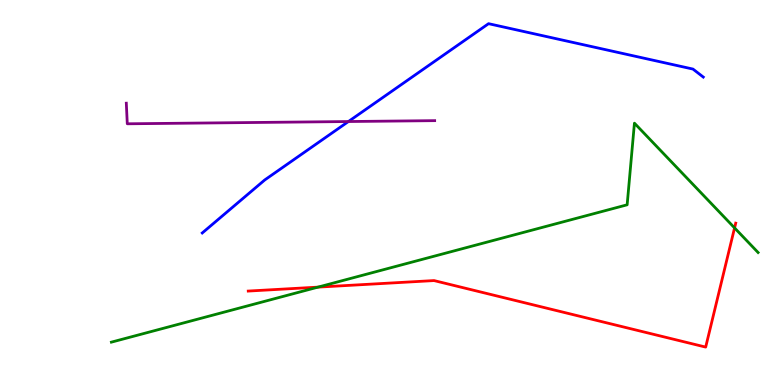[{'lines': ['blue', 'red'], 'intersections': []}, {'lines': ['green', 'red'], 'intersections': [{'x': 4.1, 'y': 2.54}, {'x': 9.48, 'y': 4.08}]}, {'lines': ['purple', 'red'], 'intersections': []}, {'lines': ['blue', 'green'], 'intersections': []}, {'lines': ['blue', 'purple'], 'intersections': [{'x': 4.5, 'y': 6.84}]}, {'lines': ['green', 'purple'], 'intersections': []}]